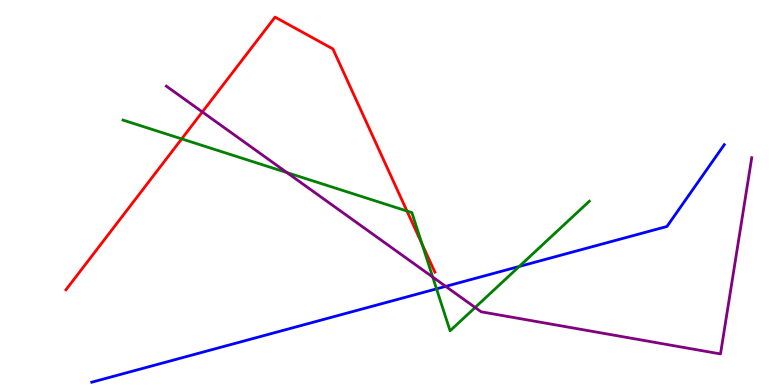[{'lines': ['blue', 'red'], 'intersections': []}, {'lines': ['green', 'red'], 'intersections': [{'x': 2.34, 'y': 6.39}, {'x': 5.25, 'y': 4.52}, {'x': 5.45, 'y': 3.66}]}, {'lines': ['purple', 'red'], 'intersections': [{'x': 2.61, 'y': 7.09}]}, {'lines': ['blue', 'green'], 'intersections': [{'x': 5.63, 'y': 2.5}, {'x': 6.7, 'y': 3.08}]}, {'lines': ['blue', 'purple'], 'intersections': [{'x': 5.75, 'y': 2.56}]}, {'lines': ['green', 'purple'], 'intersections': [{'x': 3.7, 'y': 5.52}, {'x': 5.58, 'y': 2.8}, {'x': 6.13, 'y': 2.01}]}]